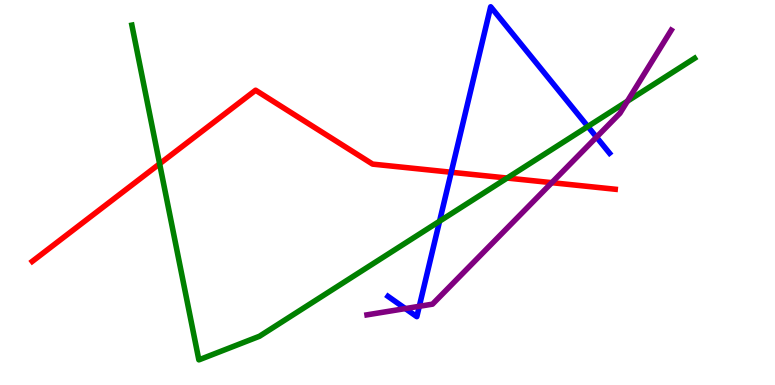[{'lines': ['blue', 'red'], 'intersections': [{'x': 5.82, 'y': 5.53}]}, {'lines': ['green', 'red'], 'intersections': [{'x': 2.06, 'y': 5.75}, {'x': 6.54, 'y': 5.38}]}, {'lines': ['purple', 'red'], 'intersections': [{'x': 7.12, 'y': 5.26}]}, {'lines': ['blue', 'green'], 'intersections': [{'x': 5.67, 'y': 4.25}, {'x': 7.59, 'y': 6.71}]}, {'lines': ['blue', 'purple'], 'intersections': [{'x': 5.23, 'y': 1.98}, {'x': 5.41, 'y': 2.04}, {'x': 7.7, 'y': 6.44}]}, {'lines': ['green', 'purple'], 'intersections': [{'x': 8.1, 'y': 7.37}]}]